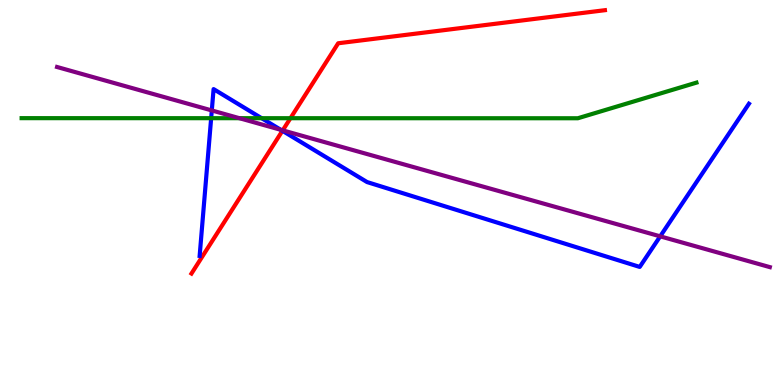[{'lines': ['blue', 'red'], 'intersections': [{'x': 3.64, 'y': 6.6}]}, {'lines': ['green', 'red'], 'intersections': [{'x': 3.75, 'y': 6.93}]}, {'lines': ['purple', 'red'], 'intersections': [{'x': 3.65, 'y': 6.61}]}, {'lines': ['blue', 'green'], 'intersections': [{'x': 2.72, 'y': 6.93}, {'x': 3.38, 'y': 6.93}]}, {'lines': ['blue', 'purple'], 'intersections': [{'x': 2.73, 'y': 7.13}, {'x': 3.62, 'y': 6.63}, {'x': 8.52, 'y': 3.86}]}, {'lines': ['green', 'purple'], 'intersections': [{'x': 3.09, 'y': 6.93}]}]